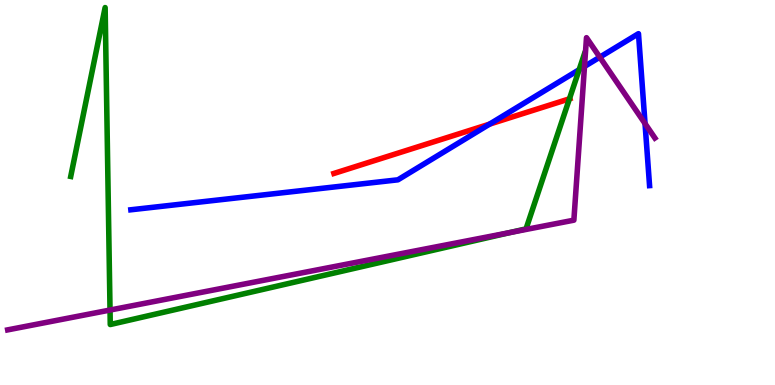[{'lines': ['blue', 'red'], 'intersections': [{'x': 6.32, 'y': 6.78}]}, {'lines': ['green', 'red'], 'intersections': [{'x': 7.35, 'y': 7.43}]}, {'lines': ['purple', 'red'], 'intersections': []}, {'lines': ['blue', 'green'], 'intersections': [{'x': 7.47, 'y': 8.19}]}, {'lines': ['blue', 'purple'], 'intersections': [{'x': 7.54, 'y': 8.27}, {'x': 7.74, 'y': 8.51}, {'x': 8.32, 'y': 6.79}]}, {'lines': ['green', 'purple'], 'intersections': [{'x': 1.42, 'y': 1.95}, {'x': 6.58, 'y': 3.96}]}]